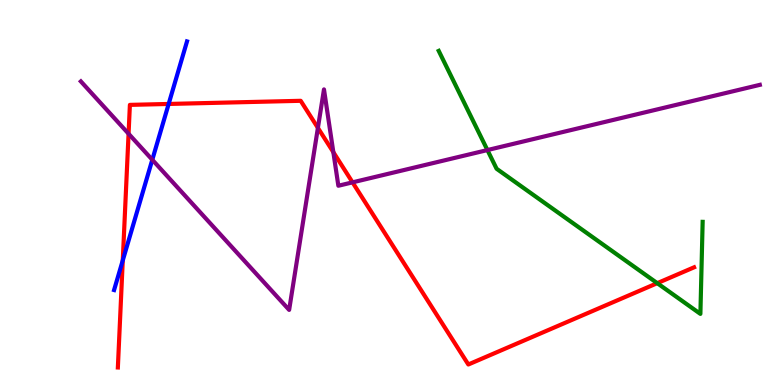[{'lines': ['blue', 'red'], 'intersections': [{'x': 1.58, 'y': 3.24}, {'x': 2.18, 'y': 7.3}]}, {'lines': ['green', 'red'], 'intersections': [{'x': 8.48, 'y': 2.64}]}, {'lines': ['purple', 'red'], 'intersections': [{'x': 1.66, 'y': 6.53}, {'x': 4.1, 'y': 6.68}, {'x': 4.3, 'y': 6.05}, {'x': 4.55, 'y': 5.26}]}, {'lines': ['blue', 'green'], 'intersections': []}, {'lines': ['blue', 'purple'], 'intersections': [{'x': 1.97, 'y': 5.85}]}, {'lines': ['green', 'purple'], 'intersections': [{'x': 6.29, 'y': 6.1}]}]